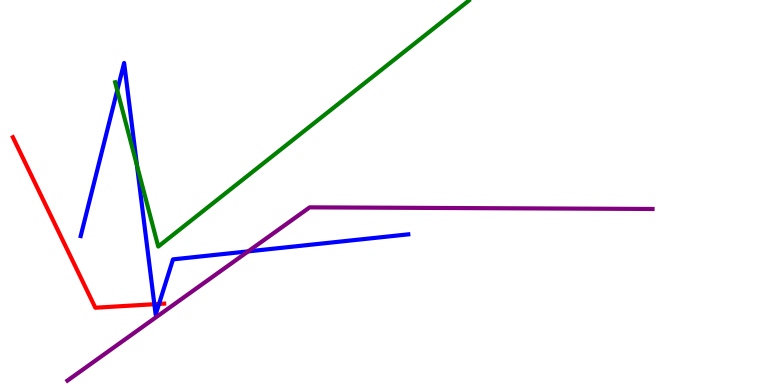[{'lines': ['blue', 'red'], 'intersections': [{'x': 1.99, 'y': 2.1}, {'x': 2.05, 'y': 2.11}]}, {'lines': ['green', 'red'], 'intersections': []}, {'lines': ['purple', 'red'], 'intersections': []}, {'lines': ['blue', 'green'], 'intersections': [{'x': 1.51, 'y': 7.65}, {'x': 1.77, 'y': 5.7}]}, {'lines': ['blue', 'purple'], 'intersections': [{'x': 3.2, 'y': 3.47}]}, {'lines': ['green', 'purple'], 'intersections': []}]